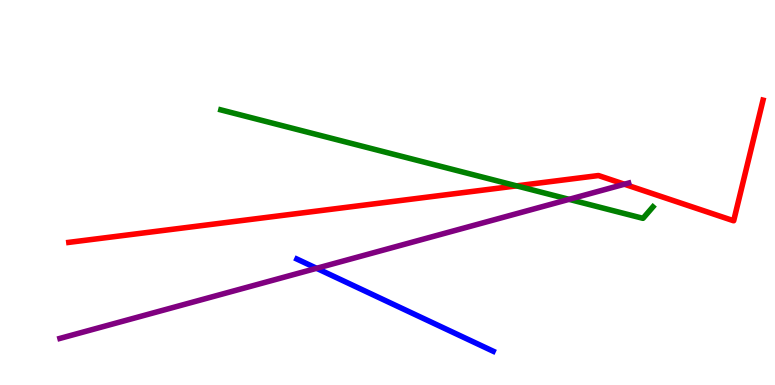[{'lines': ['blue', 'red'], 'intersections': []}, {'lines': ['green', 'red'], 'intersections': [{'x': 6.67, 'y': 5.17}]}, {'lines': ['purple', 'red'], 'intersections': [{'x': 8.06, 'y': 5.21}]}, {'lines': ['blue', 'green'], 'intersections': []}, {'lines': ['blue', 'purple'], 'intersections': [{'x': 4.09, 'y': 3.03}]}, {'lines': ['green', 'purple'], 'intersections': [{'x': 7.34, 'y': 4.82}]}]